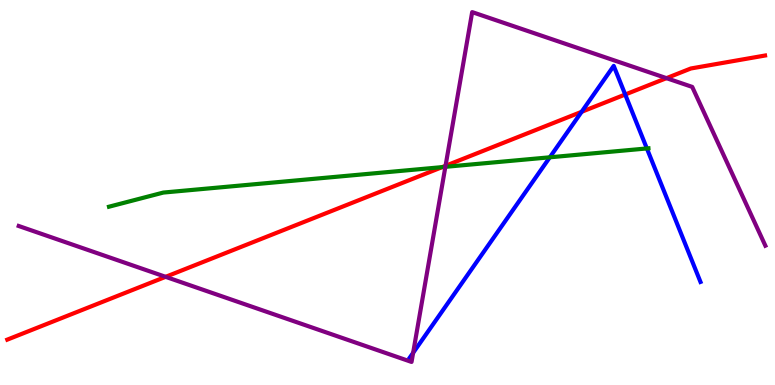[{'lines': ['blue', 'red'], 'intersections': [{'x': 7.5, 'y': 7.1}, {'x': 8.07, 'y': 7.54}]}, {'lines': ['green', 'red'], 'intersections': [{'x': 5.71, 'y': 5.66}]}, {'lines': ['purple', 'red'], 'intersections': [{'x': 2.14, 'y': 2.81}, {'x': 5.75, 'y': 5.69}, {'x': 8.6, 'y': 7.97}]}, {'lines': ['blue', 'green'], 'intersections': [{'x': 7.09, 'y': 5.91}, {'x': 8.35, 'y': 6.14}]}, {'lines': ['blue', 'purple'], 'intersections': [{'x': 5.33, 'y': 0.836}]}, {'lines': ['green', 'purple'], 'intersections': [{'x': 5.75, 'y': 5.67}]}]